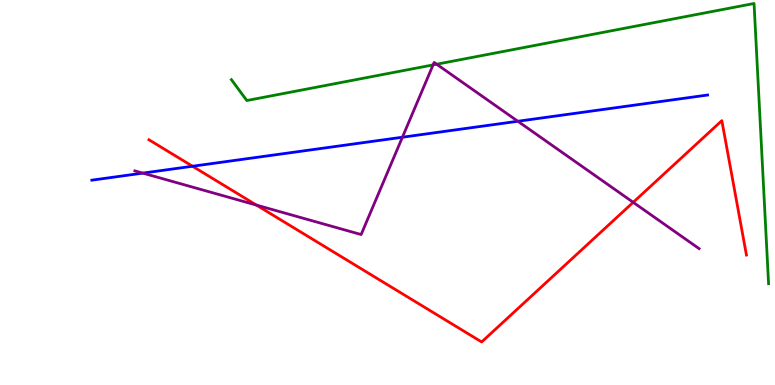[{'lines': ['blue', 'red'], 'intersections': [{'x': 2.48, 'y': 5.68}]}, {'lines': ['green', 'red'], 'intersections': []}, {'lines': ['purple', 'red'], 'intersections': [{'x': 3.31, 'y': 4.67}, {'x': 8.17, 'y': 4.74}]}, {'lines': ['blue', 'green'], 'intersections': []}, {'lines': ['blue', 'purple'], 'intersections': [{'x': 1.84, 'y': 5.5}, {'x': 5.19, 'y': 6.44}, {'x': 6.68, 'y': 6.85}]}, {'lines': ['green', 'purple'], 'intersections': [{'x': 5.59, 'y': 8.31}, {'x': 5.63, 'y': 8.33}]}]